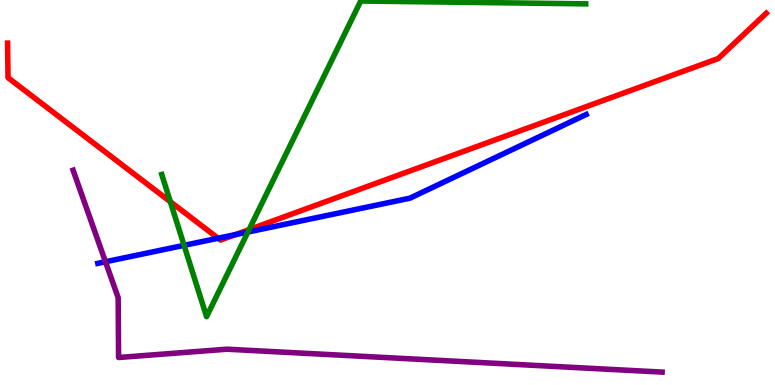[{'lines': ['blue', 'red'], 'intersections': [{'x': 2.81, 'y': 3.81}, {'x': 3.04, 'y': 3.9}]}, {'lines': ['green', 'red'], 'intersections': [{'x': 2.2, 'y': 4.76}, {'x': 3.21, 'y': 4.04}]}, {'lines': ['purple', 'red'], 'intersections': []}, {'lines': ['blue', 'green'], 'intersections': [{'x': 2.38, 'y': 3.63}, {'x': 3.2, 'y': 3.97}]}, {'lines': ['blue', 'purple'], 'intersections': [{'x': 1.36, 'y': 3.2}]}, {'lines': ['green', 'purple'], 'intersections': []}]